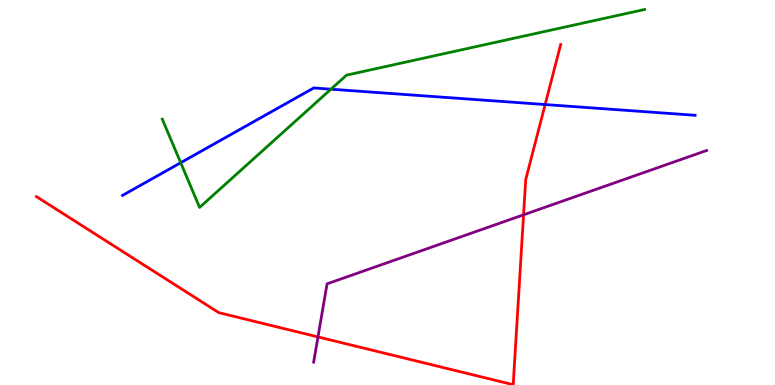[{'lines': ['blue', 'red'], 'intersections': [{'x': 7.03, 'y': 7.28}]}, {'lines': ['green', 'red'], 'intersections': []}, {'lines': ['purple', 'red'], 'intersections': [{'x': 4.1, 'y': 1.25}, {'x': 6.76, 'y': 4.42}]}, {'lines': ['blue', 'green'], 'intersections': [{'x': 2.33, 'y': 5.77}, {'x': 4.27, 'y': 7.68}]}, {'lines': ['blue', 'purple'], 'intersections': []}, {'lines': ['green', 'purple'], 'intersections': []}]